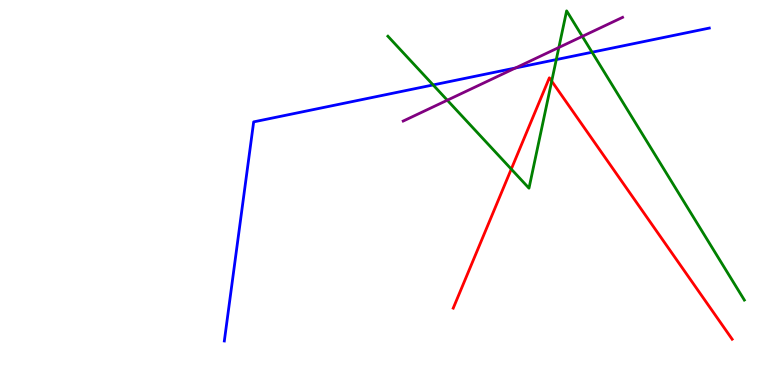[{'lines': ['blue', 'red'], 'intersections': []}, {'lines': ['green', 'red'], 'intersections': [{'x': 6.6, 'y': 5.61}, {'x': 7.12, 'y': 7.89}]}, {'lines': ['purple', 'red'], 'intersections': []}, {'lines': ['blue', 'green'], 'intersections': [{'x': 5.59, 'y': 7.79}, {'x': 7.18, 'y': 8.45}, {'x': 7.64, 'y': 8.64}]}, {'lines': ['blue', 'purple'], 'intersections': [{'x': 6.65, 'y': 8.23}]}, {'lines': ['green', 'purple'], 'intersections': [{'x': 5.77, 'y': 7.4}, {'x': 7.21, 'y': 8.77}, {'x': 7.51, 'y': 9.05}]}]